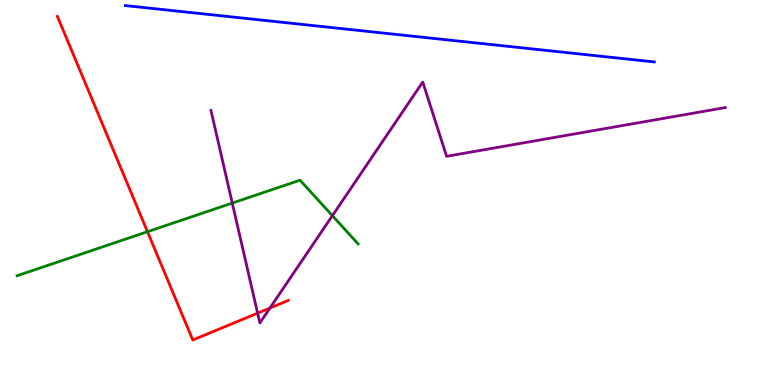[{'lines': ['blue', 'red'], 'intersections': []}, {'lines': ['green', 'red'], 'intersections': [{'x': 1.9, 'y': 3.98}]}, {'lines': ['purple', 'red'], 'intersections': [{'x': 3.32, 'y': 1.87}, {'x': 3.48, 'y': 2.0}]}, {'lines': ['blue', 'green'], 'intersections': []}, {'lines': ['blue', 'purple'], 'intersections': []}, {'lines': ['green', 'purple'], 'intersections': [{'x': 3.0, 'y': 4.73}, {'x': 4.29, 'y': 4.4}]}]